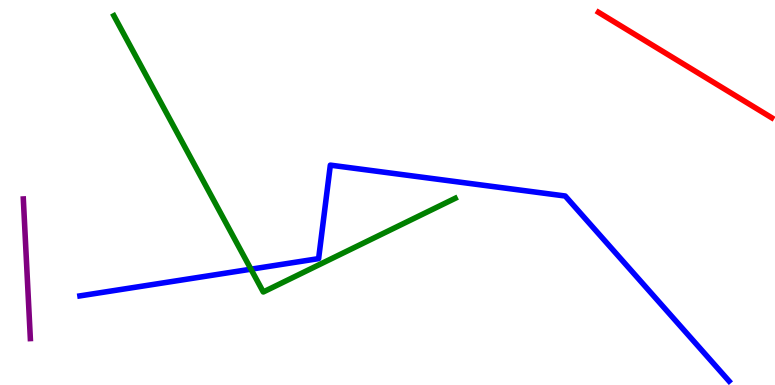[{'lines': ['blue', 'red'], 'intersections': []}, {'lines': ['green', 'red'], 'intersections': []}, {'lines': ['purple', 'red'], 'intersections': []}, {'lines': ['blue', 'green'], 'intersections': [{'x': 3.24, 'y': 3.01}]}, {'lines': ['blue', 'purple'], 'intersections': []}, {'lines': ['green', 'purple'], 'intersections': []}]